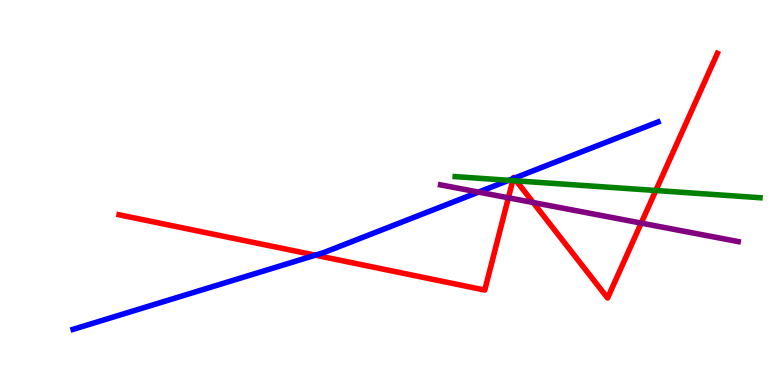[{'lines': ['blue', 'red'], 'intersections': [{'x': 4.07, 'y': 3.37}, {'x': 6.62, 'y': 5.36}, {'x': 6.63, 'y': 5.37}]}, {'lines': ['green', 'red'], 'intersections': [{'x': 6.62, 'y': 5.31}, {'x': 6.66, 'y': 5.3}, {'x': 8.46, 'y': 5.05}]}, {'lines': ['purple', 'red'], 'intersections': [{'x': 6.56, 'y': 4.86}, {'x': 6.88, 'y': 4.74}, {'x': 8.27, 'y': 4.21}]}, {'lines': ['blue', 'green'], 'intersections': [{'x': 6.56, 'y': 5.32}]}, {'lines': ['blue', 'purple'], 'intersections': [{'x': 6.17, 'y': 5.01}]}, {'lines': ['green', 'purple'], 'intersections': []}]